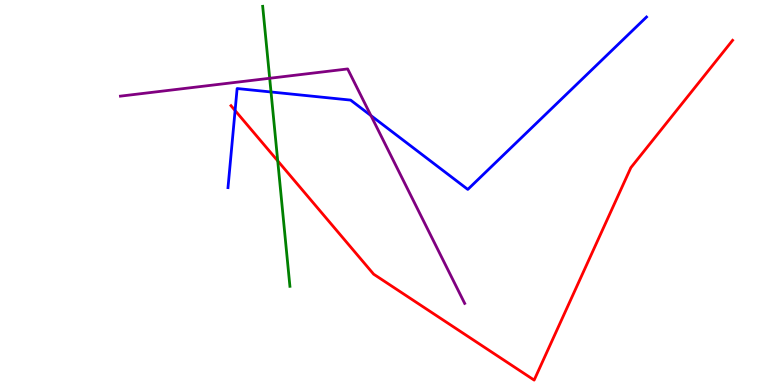[{'lines': ['blue', 'red'], 'intersections': [{'x': 3.03, 'y': 7.13}]}, {'lines': ['green', 'red'], 'intersections': [{'x': 3.58, 'y': 5.82}]}, {'lines': ['purple', 'red'], 'intersections': []}, {'lines': ['blue', 'green'], 'intersections': [{'x': 3.5, 'y': 7.61}]}, {'lines': ['blue', 'purple'], 'intersections': [{'x': 4.79, 'y': 7.0}]}, {'lines': ['green', 'purple'], 'intersections': [{'x': 3.48, 'y': 7.97}]}]